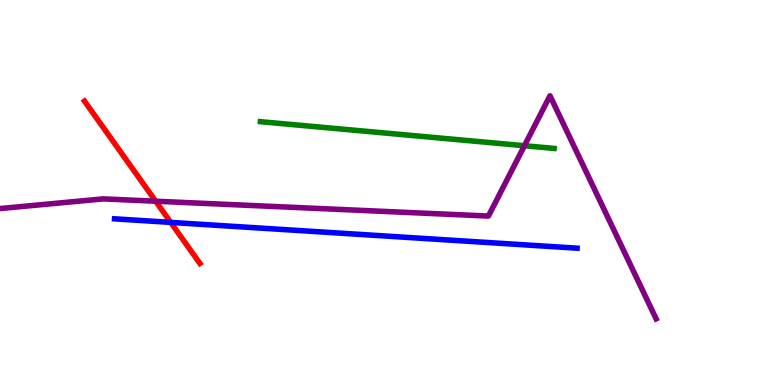[{'lines': ['blue', 'red'], 'intersections': [{'x': 2.2, 'y': 4.22}]}, {'lines': ['green', 'red'], 'intersections': []}, {'lines': ['purple', 'red'], 'intersections': [{'x': 2.01, 'y': 4.77}]}, {'lines': ['blue', 'green'], 'intersections': []}, {'lines': ['blue', 'purple'], 'intersections': []}, {'lines': ['green', 'purple'], 'intersections': [{'x': 6.77, 'y': 6.21}]}]